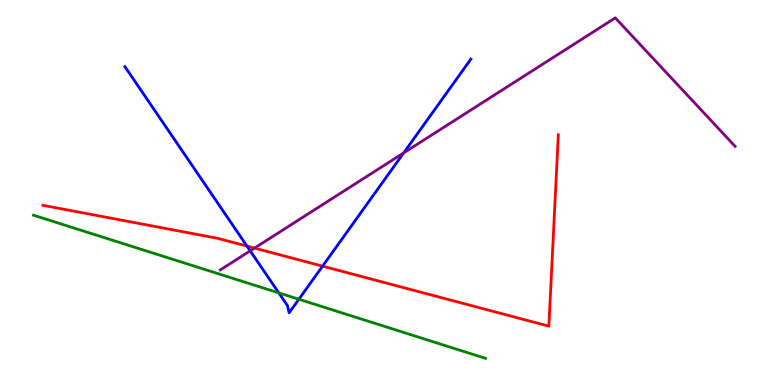[{'lines': ['blue', 'red'], 'intersections': [{'x': 3.19, 'y': 3.61}, {'x': 4.16, 'y': 3.09}]}, {'lines': ['green', 'red'], 'intersections': []}, {'lines': ['purple', 'red'], 'intersections': [{'x': 3.28, 'y': 3.56}]}, {'lines': ['blue', 'green'], 'intersections': [{'x': 3.6, 'y': 2.39}, {'x': 3.86, 'y': 2.23}]}, {'lines': ['blue', 'purple'], 'intersections': [{'x': 3.23, 'y': 3.48}, {'x': 5.21, 'y': 6.03}]}, {'lines': ['green', 'purple'], 'intersections': []}]